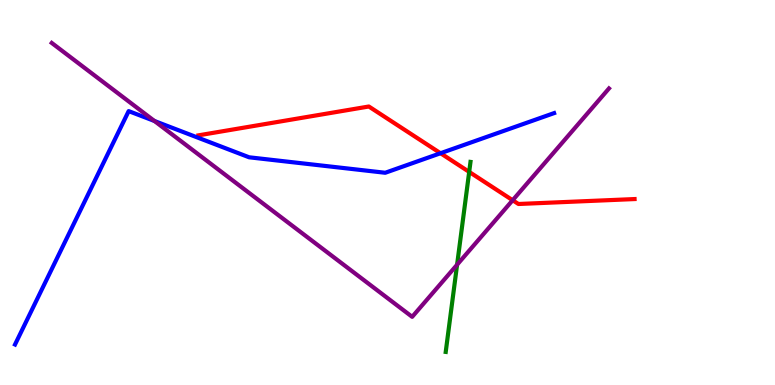[{'lines': ['blue', 'red'], 'intersections': [{'x': 5.68, 'y': 6.02}]}, {'lines': ['green', 'red'], 'intersections': [{'x': 6.05, 'y': 5.53}]}, {'lines': ['purple', 'red'], 'intersections': [{'x': 6.61, 'y': 4.8}]}, {'lines': ['blue', 'green'], 'intersections': []}, {'lines': ['blue', 'purple'], 'intersections': [{'x': 1.99, 'y': 6.86}]}, {'lines': ['green', 'purple'], 'intersections': [{'x': 5.9, 'y': 3.12}]}]